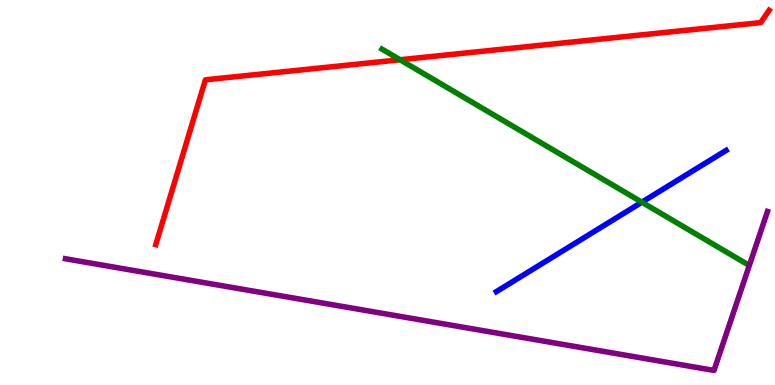[{'lines': ['blue', 'red'], 'intersections': []}, {'lines': ['green', 'red'], 'intersections': [{'x': 5.16, 'y': 8.45}]}, {'lines': ['purple', 'red'], 'intersections': []}, {'lines': ['blue', 'green'], 'intersections': [{'x': 8.28, 'y': 4.75}]}, {'lines': ['blue', 'purple'], 'intersections': []}, {'lines': ['green', 'purple'], 'intersections': []}]